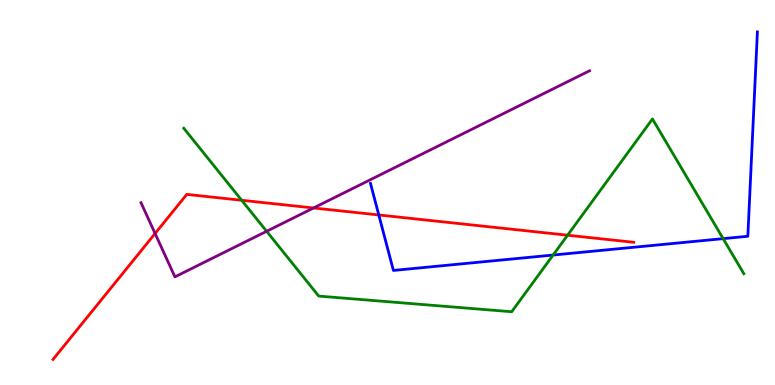[{'lines': ['blue', 'red'], 'intersections': [{'x': 4.89, 'y': 4.42}]}, {'lines': ['green', 'red'], 'intersections': [{'x': 3.12, 'y': 4.8}, {'x': 7.32, 'y': 3.89}]}, {'lines': ['purple', 'red'], 'intersections': [{'x': 2.0, 'y': 3.94}, {'x': 4.05, 'y': 4.6}]}, {'lines': ['blue', 'green'], 'intersections': [{'x': 7.14, 'y': 3.38}, {'x': 9.33, 'y': 3.8}]}, {'lines': ['blue', 'purple'], 'intersections': []}, {'lines': ['green', 'purple'], 'intersections': [{'x': 3.44, 'y': 3.99}]}]